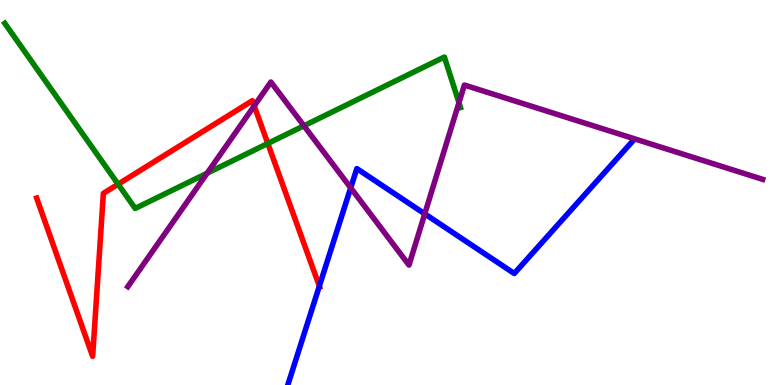[{'lines': ['blue', 'red'], 'intersections': [{'x': 4.12, 'y': 2.57}]}, {'lines': ['green', 'red'], 'intersections': [{'x': 1.52, 'y': 5.22}, {'x': 3.46, 'y': 6.27}]}, {'lines': ['purple', 'red'], 'intersections': [{'x': 3.28, 'y': 7.25}]}, {'lines': ['blue', 'green'], 'intersections': []}, {'lines': ['blue', 'purple'], 'intersections': [{'x': 4.53, 'y': 5.12}, {'x': 5.48, 'y': 4.45}]}, {'lines': ['green', 'purple'], 'intersections': [{'x': 2.67, 'y': 5.5}, {'x': 3.92, 'y': 6.73}, {'x': 5.92, 'y': 7.33}]}]